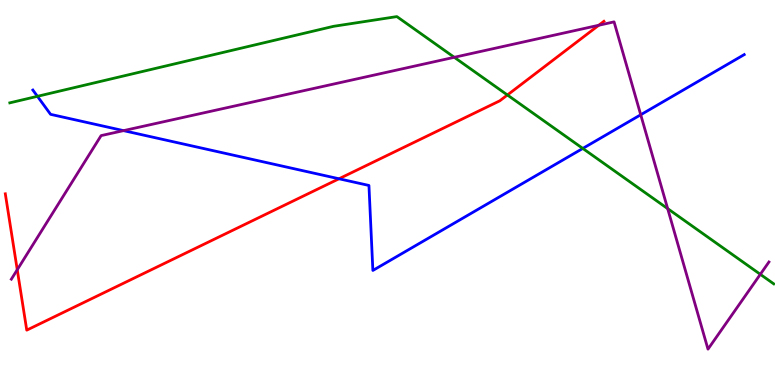[{'lines': ['blue', 'red'], 'intersections': [{'x': 4.37, 'y': 5.36}]}, {'lines': ['green', 'red'], 'intersections': [{'x': 6.55, 'y': 7.53}]}, {'lines': ['purple', 'red'], 'intersections': [{'x': 0.223, 'y': 2.99}, {'x': 7.73, 'y': 9.34}]}, {'lines': ['blue', 'green'], 'intersections': [{'x': 0.483, 'y': 7.5}, {'x': 7.52, 'y': 6.14}]}, {'lines': ['blue', 'purple'], 'intersections': [{'x': 1.59, 'y': 6.61}, {'x': 8.27, 'y': 7.02}]}, {'lines': ['green', 'purple'], 'intersections': [{'x': 5.86, 'y': 8.51}, {'x': 8.61, 'y': 4.58}, {'x': 9.81, 'y': 2.87}]}]